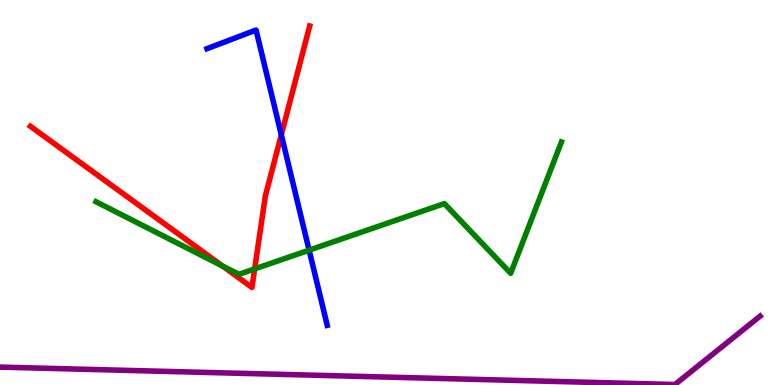[{'lines': ['blue', 'red'], 'intersections': [{'x': 3.63, 'y': 6.5}]}, {'lines': ['green', 'red'], 'intersections': [{'x': 2.87, 'y': 3.09}, {'x': 3.29, 'y': 3.02}]}, {'lines': ['purple', 'red'], 'intersections': []}, {'lines': ['blue', 'green'], 'intersections': [{'x': 3.99, 'y': 3.5}]}, {'lines': ['blue', 'purple'], 'intersections': []}, {'lines': ['green', 'purple'], 'intersections': []}]